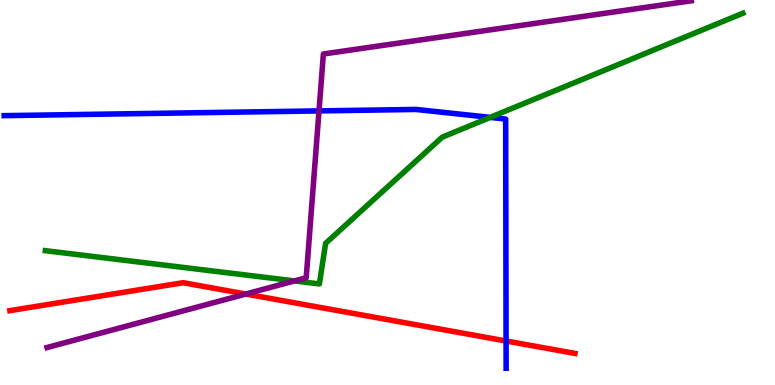[{'lines': ['blue', 'red'], 'intersections': [{'x': 6.53, 'y': 1.14}]}, {'lines': ['green', 'red'], 'intersections': []}, {'lines': ['purple', 'red'], 'intersections': [{'x': 3.17, 'y': 2.36}]}, {'lines': ['blue', 'green'], 'intersections': [{'x': 6.33, 'y': 6.95}]}, {'lines': ['blue', 'purple'], 'intersections': [{'x': 4.12, 'y': 7.12}]}, {'lines': ['green', 'purple'], 'intersections': [{'x': 3.8, 'y': 2.7}]}]